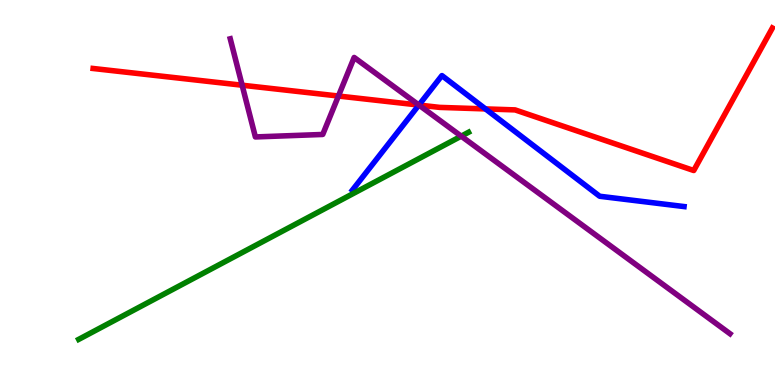[{'lines': ['blue', 'red'], 'intersections': [{'x': 5.4, 'y': 7.27}, {'x': 6.26, 'y': 7.17}]}, {'lines': ['green', 'red'], 'intersections': []}, {'lines': ['purple', 'red'], 'intersections': [{'x': 3.12, 'y': 7.79}, {'x': 4.37, 'y': 7.51}, {'x': 5.41, 'y': 7.27}]}, {'lines': ['blue', 'green'], 'intersections': []}, {'lines': ['blue', 'purple'], 'intersections': [{'x': 5.4, 'y': 7.27}]}, {'lines': ['green', 'purple'], 'intersections': [{'x': 5.95, 'y': 6.46}]}]